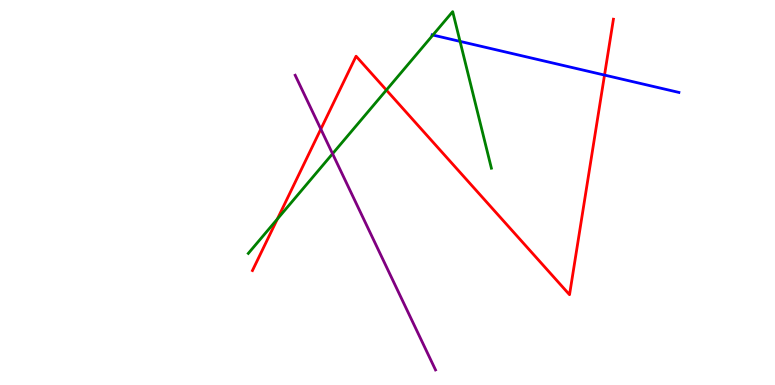[{'lines': ['blue', 'red'], 'intersections': [{'x': 7.8, 'y': 8.05}]}, {'lines': ['green', 'red'], 'intersections': [{'x': 3.58, 'y': 4.31}, {'x': 4.99, 'y': 7.66}]}, {'lines': ['purple', 'red'], 'intersections': [{'x': 4.14, 'y': 6.65}]}, {'lines': ['blue', 'green'], 'intersections': [{'x': 5.59, 'y': 9.09}, {'x': 5.94, 'y': 8.93}]}, {'lines': ['blue', 'purple'], 'intersections': []}, {'lines': ['green', 'purple'], 'intersections': [{'x': 4.29, 'y': 6.01}]}]